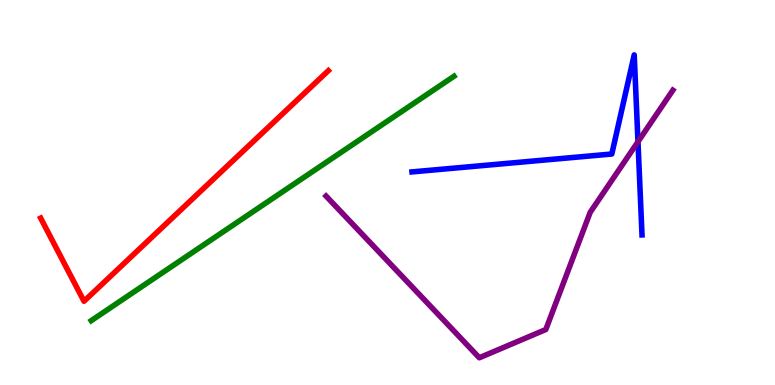[{'lines': ['blue', 'red'], 'intersections': []}, {'lines': ['green', 'red'], 'intersections': []}, {'lines': ['purple', 'red'], 'intersections': []}, {'lines': ['blue', 'green'], 'intersections': []}, {'lines': ['blue', 'purple'], 'intersections': [{'x': 8.23, 'y': 6.32}]}, {'lines': ['green', 'purple'], 'intersections': []}]